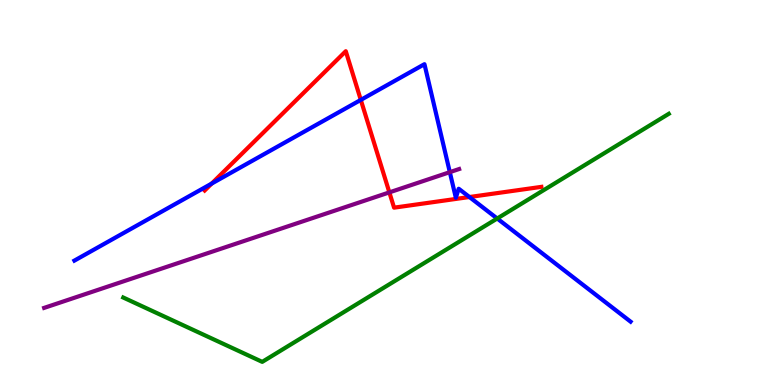[{'lines': ['blue', 'red'], 'intersections': [{'x': 2.73, 'y': 5.23}, {'x': 4.66, 'y': 7.41}, {'x': 6.06, 'y': 4.88}]}, {'lines': ['green', 'red'], 'intersections': []}, {'lines': ['purple', 'red'], 'intersections': [{'x': 5.02, 'y': 5.0}]}, {'lines': ['blue', 'green'], 'intersections': [{'x': 6.42, 'y': 4.32}]}, {'lines': ['blue', 'purple'], 'intersections': [{'x': 5.8, 'y': 5.53}]}, {'lines': ['green', 'purple'], 'intersections': []}]